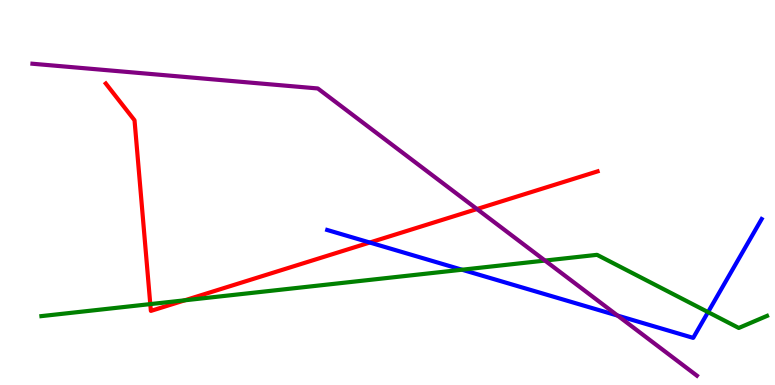[{'lines': ['blue', 'red'], 'intersections': [{'x': 4.77, 'y': 3.7}]}, {'lines': ['green', 'red'], 'intersections': [{'x': 1.94, 'y': 2.1}, {'x': 2.38, 'y': 2.2}]}, {'lines': ['purple', 'red'], 'intersections': [{'x': 6.15, 'y': 4.57}]}, {'lines': ['blue', 'green'], 'intersections': [{'x': 5.96, 'y': 2.99}, {'x': 9.14, 'y': 1.89}]}, {'lines': ['blue', 'purple'], 'intersections': [{'x': 7.97, 'y': 1.8}]}, {'lines': ['green', 'purple'], 'intersections': [{'x': 7.03, 'y': 3.23}]}]